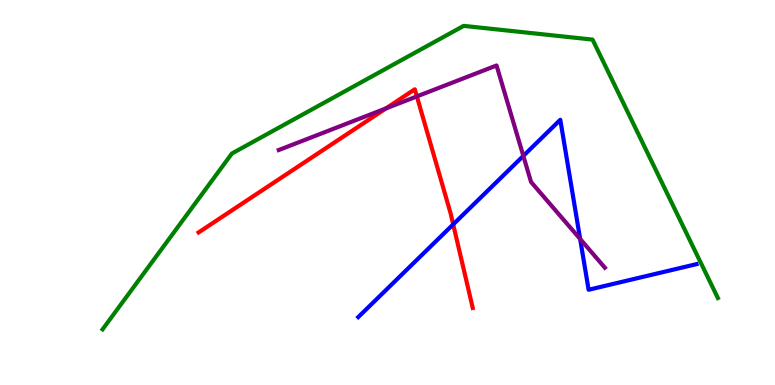[{'lines': ['blue', 'red'], 'intersections': [{'x': 5.85, 'y': 4.17}]}, {'lines': ['green', 'red'], 'intersections': []}, {'lines': ['purple', 'red'], 'intersections': [{'x': 4.98, 'y': 7.18}, {'x': 5.38, 'y': 7.5}]}, {'lines': ['blue', 'green'], 'intersections': []}, {'lines': ['blue', 'purple'], 'intersections': [{'x': 6.75, 'y': 5.95}, {'x': 7.49, 'y': 3.79}]}, {'lines': ['green', 'purple'], 'intersections': []}]